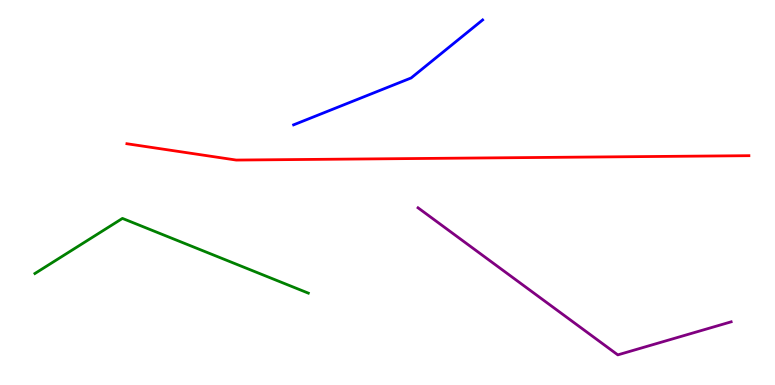[{'lines': ['blue', 'red'], 'intersections': []}, {'lines': ['green', 'red'], 'intersections': []}, {'lines': ['purple', 'red'], 'intersections': []}, {'lines': ['blue', 'green'], 'intersections': []}, {'lines': ['blue', 'purple'], 'intersections': []}, {'lines': ['green', 'purple'], 'intersections': []}]